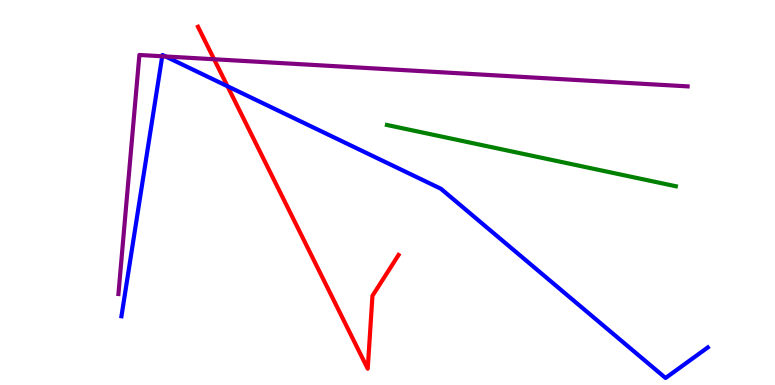[{'lines': ['blue', 'red'], 'intersections': [{'x': 2.94, 'y': 7.76}]}, {'lines': ['green', 'red'], 'intersections': []}, {'lines': ['purple', 'red'], 'intersections': [{'x': 2.76, 'y': 8.46}]}, {'lines': ['blue', 'green'], 'intersections': []}, {'lines': ['blue', 'purple'], 'intersections': [{'x': 2.09, 'y': 8.54}, {'x': 2.14, 'y': 8.53}]}, {'lines': ['green', 'purple'], 'intersections': []}]